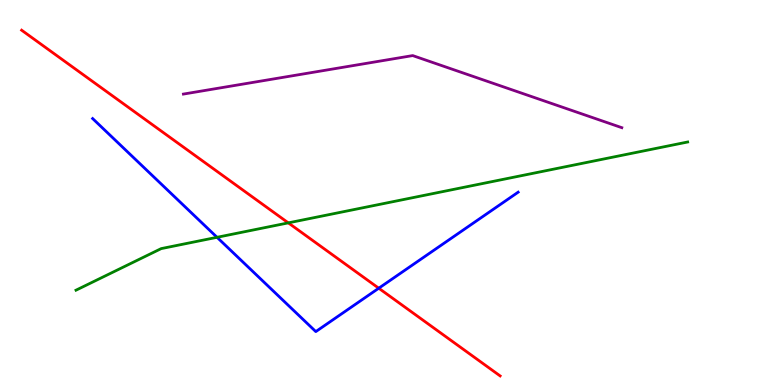[{'lines': ['blue', 'red'], 'intersections': [{'x': 4.89, 'y': 2.51}]}, {'lines': ['green', 'red'], 'intersections': [{'x': 3.72, 'y': 4.21}]}, {'lines': ['purple', 'red'], 'intersections': []}, {'lines': ['blue', 'green'], 'intersections': [{'x': 2.8, 'y': 3.84}]}, {'lines': ['blue', 'purple'], 'intersections': []}, {'lines': ['green', 'purple'], 'intersections': []}]